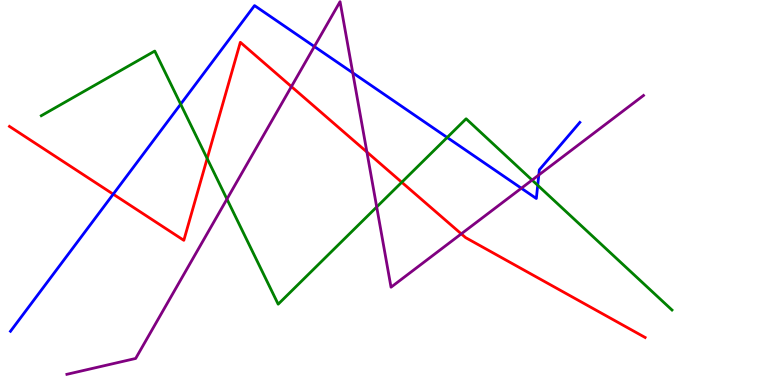[{'lines': ['blue', 'red'], 'intersections': [{'x': 1.46, 'y': 4.96}]}, {'lines': ['green', 'red'], 'intersections': [{'x': 2.67, 'y': 5.88}, {'x': 5.18, 'y': 5.27}]}, {'lines': ['purple', 'red'], 'intersections': [{'x': 3.76, 'y': 7.75}, {'x': 4.73, 'y': 6.05}, {'x': 5.95, 'y': 3.93}]}, {'lines': ['blue', 'green'], 'intersections': [{'x': 2.33, 'y': 7.29}, {'x': 5.77, 'y': 6.43}, {'x': 6.94, 'y': 5.19}]}, {'lines': ['blue', 'purple'], 'intersections': [{'x': 4.06, 'y': 8.79}, {'x': 4.55, 'y': 8.11}, {'x': 6.73, 'y': 5.11}, {'x': 6.95, 'y': 5.46}]}, {'lines': ['green', 'purple'], 'intersections': [{'x': 2.93, 'y': 4.83}, {'x': 4.86, 'y': 4.62}, {'x': 6.87, 'y': 5.32}]}]